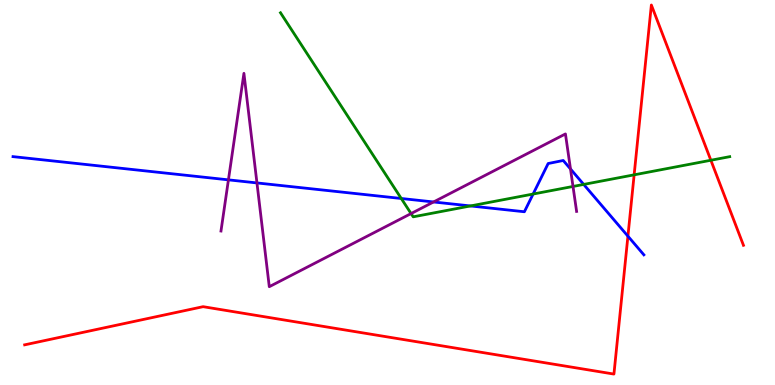[{'lines': ['blue', 'red'], 'intersections': [{'x': 8.1, 'y': 3.87}]}, {'lines': ['green', 'red'], 'intersections': [{'x': 8.18, 'y': 5.46}, {'x': 9.17, 'y': 5.84}]}, {'lines': ['purple', 'red'], 'intersections': []}, {'lines': ['blue', 'green'], 'intersections': [{'x': 5.18, 'y': 4.84}, {'x': 6.07, 'y': 4.65}, {'x': 6.88, 'y': 4.96}, {'x': 7.53, 'y': 5.21}]}, {'lines': ['blue', 'purple'], 'intersections': [{'x': 2.95, 'y': 5.33}, {'x': 3.32, 'y': 5.25}, {'x': 5.59, 'y': 4.75}, {'x': 7.36, 'y': 5.61}]}, {'lines': ['green', 'purple'], 'intersections': [{'x': 5.3, 'y': 4.45}, {'x': 7.39, 'y': 5.16}]}]